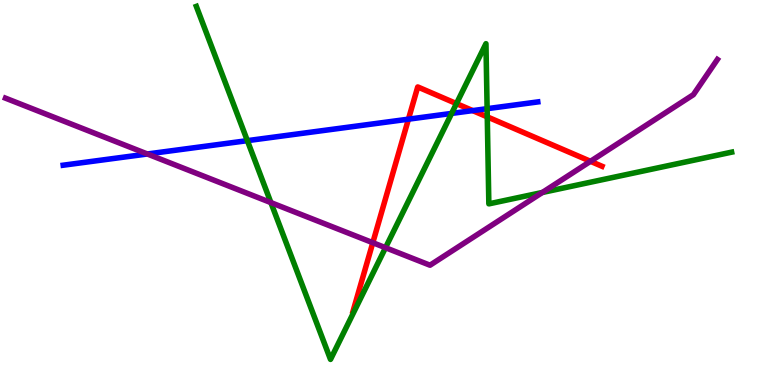[{'lines': ['blue', 'red'], 'intersections': [{'x': 5.27, 'y': 6.9}, {'x': 6.1, 'y': 7.13}]}, {'lines': ['green', 'red'], 'intersections': [{'x': 5.89, 'y': 7.31}, {'x': 6.29, 'y': 6.96}]}, {'lines': ['purple', 'red'], 'intersections': [{'x': 4.81, 'y': 3.7}, {'x': 7.62, 'y': 5.81}]}, {'lines': ['blue', 'green'], 'intersections': [{'x': 3.19, 'y': 6.35}, {'x': 5.83, 'y': 7.05}, {'x': 6.29, 'y': 7.18}]}, {'lines': ['blue', 'purple'], 'intersections': [{'x': 1.9, 'y': 6.0}]}, {'lines': ['green', 'purple'], 'intersections': [{'x': 3.5, 'y': 4.74}, {'x': 4.97, 'y': 3.57}, {'x': 7.0, 'y': 5.0}]}]